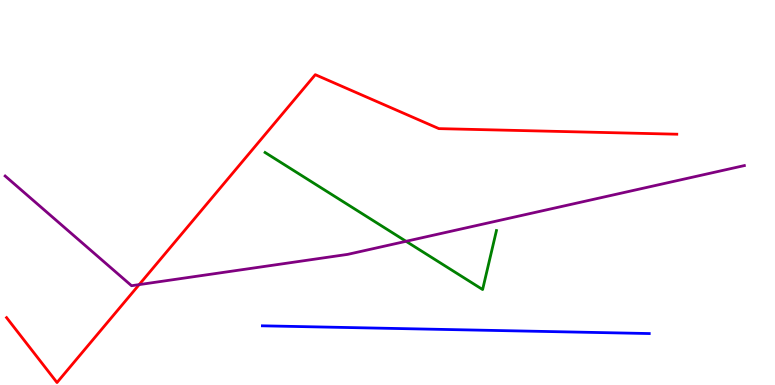[{'lines': ['blue', 'red'], 'intersections': []}, {'lines': ['green', 'red'], 'intersections': []}, {'lines': ['purple', 'red'], 'intersections': [{'x': 1.8, 'y': 2.61}]}, {'lines': ['blue', 'green'], 'intersections': []}, {'lines': ['blue', 'purple'], 'intersections': []}, {'lines': ['green', 'purple'], 'intersections': [{'x': 5.24, 'y': 3.73}]}]